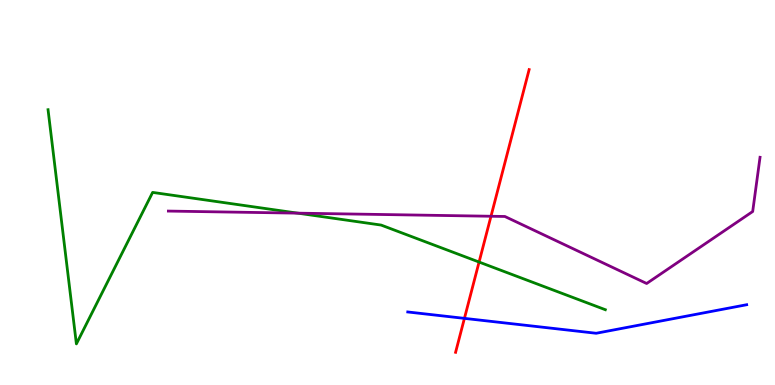[{'lines': ['blue', 'red'], 'intersections': [{'x': 5.99, 'y': 1.73}]}, {'lines': ['green', 'red'], 'intersections': [{'x': 6.18, 'y': 3.19}]}, {'lines': ['purple', 'red'], 'intersections': [{'x': 6.34, 'y': 4.38}]}, {'lines': ['blue', 'green'], 'intersections': []}, {'lines': ['blue', 'purple'], 'intersections': []}, {'lines': ['green', 'purple'], 'intersections': [{'x': 3.84, 'y': 4.46}]}]